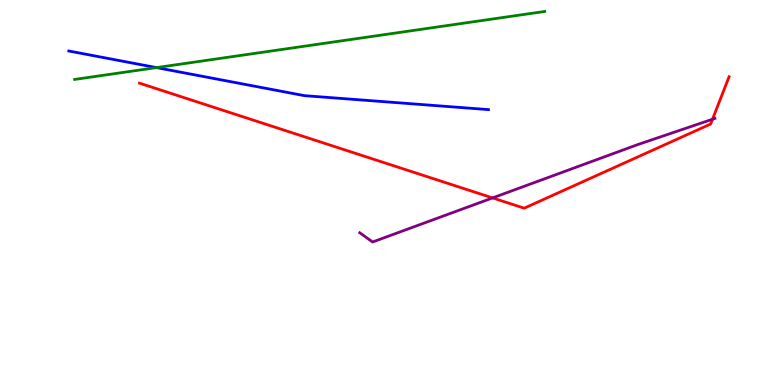[{'lines': ['blue', 'red'], 'intersections': []}, {'lines': ['green', 'red'], 'intersections': []}, {'lines': ['purple', 'red'], 'intersections': [{'x': 6.36, 'y': 4.86}, {'x': 9.19, 'y': 6.9}]}, {'lines': ['blue', 'green'], 'intersections': [{'x': 2.02, 'y': 8.24}]}, {'lines': ['blue', 'purple'], 'intersections': []}, {'lines': ['green', 'purple'], 'intersections': []}]